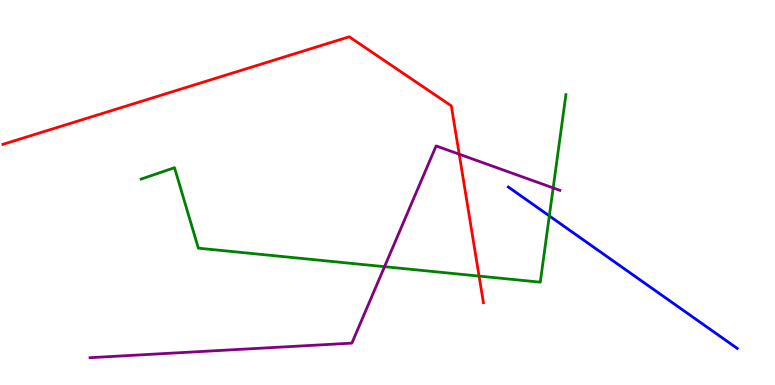[{'lines': ['blue', 'red'], 'intersections': []}, {'lines': ['green', 'red'], 'intersections': [{'x': 6.18, 'y': 2.83}]}, {'lines': ['purple', 'red'], 'intersections': [{'x': 5.93, 'y': 5.99}]}, {'lines': ['blue', 'green'], 'intersections': [{'x': 7.09, 'y': 4.39}]}, {'lines': ['blue', 'purple'], 'intersections': []}, {'lines': ['green', 'purple'], 'intersections': [{'x': 4.96, 'y': 3.07}, {'x': 7.14, 'y': 5.12}]}]